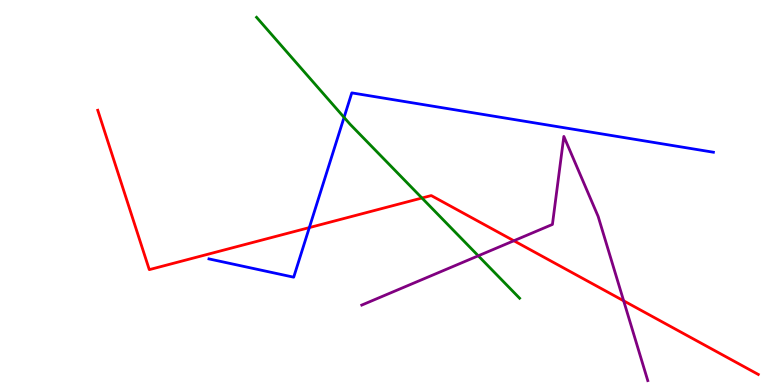[{'lines': ['blue', 'red'], 'intersections': [{'x': 3.99, 'y': 4.09}]}, {'lines': ['green', 'red'], 'intersections': [{'x': 5.44, 'y': 4.86}]}, {'lines': ['purple', 'red'], 'intersections': [{'x': 6.63, 'y': 3.75}, {'x': 8.05, 'y': 2.19}]}, {'lines': ['blue', 'green'], 'intersections': [{'x': 4.44, 'y': 6.95}]}, {'lines': ['blue', 'purple'], 'intersections': []}, {'lines': ['green', 'purple'], 'intersections': [{'x': 6.17, 'y': 3.36}]}]